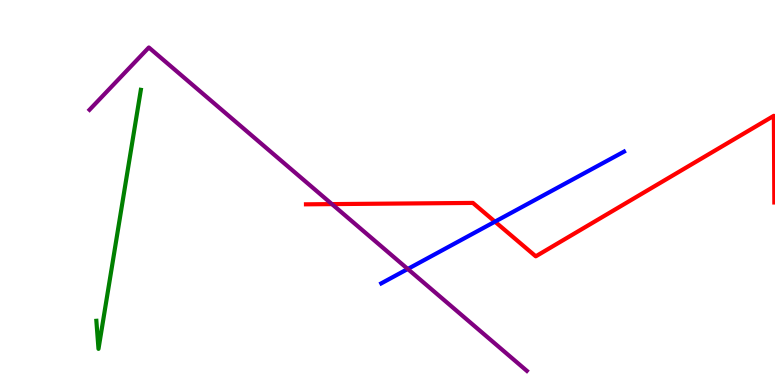[{'lines': ['blue', 'red'], 'intersections': [{'x': 6.39, 'y': 4.24}]}, {'lines': ['green', 'red'], 'intersections': []}, {'lines': ['purple', 'red'], 'intersections': [{'x': 4.28, 'y': 4.7}]}, {'lines': ['blue', 'green'], 'intersections': []}, {'lines': ['blue', 'purple'], 'intersections': [{'x': 5.26, 'y': 3.01}]}, {'lines': ['green', 'purple'], 'intersections': []}]